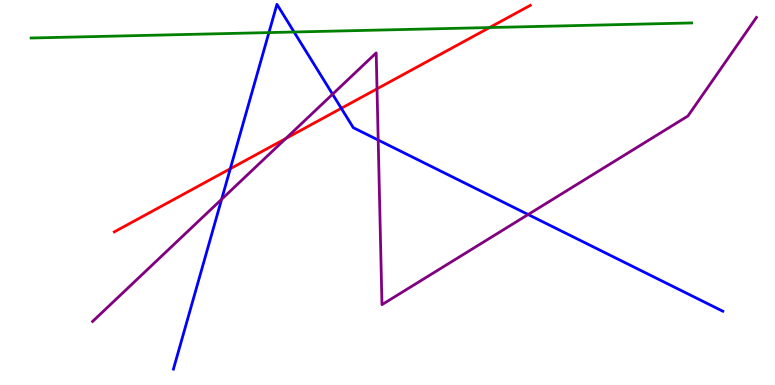[{'lines': ['blue', 'red'], 'intersections': [{'x': 2.97, 'y': 5.62}, {'x': 4.4, 'y': 7.19}]}, {'lines': ['green', 'red'], 'intersections': [{'x': 6.32, 'y': 9.28}]}, {'lines': ['purple', 'red'], 'intersections': [{'x': 3.69, 'y': 6.4}, {'x': 4.86, 'y': 7.69}]}, {'lines': ['blue', 'green'], 'intersections': [{'x': 3.47, 'y': 9.15}, {'x': 3.79, 'y': 9.17}]}, {'lines': ['blue', 'purple'], 'intersections': [{'x': 2.86, 'y': 4.82}, {'x': 4.29, 'y': 7.55}, {'x': 4.88, 'y': 6.36}, {'x': 6.81, 'y': 4.43}]}, {'lines': ['green', 'purple'], 'intersections': []}]